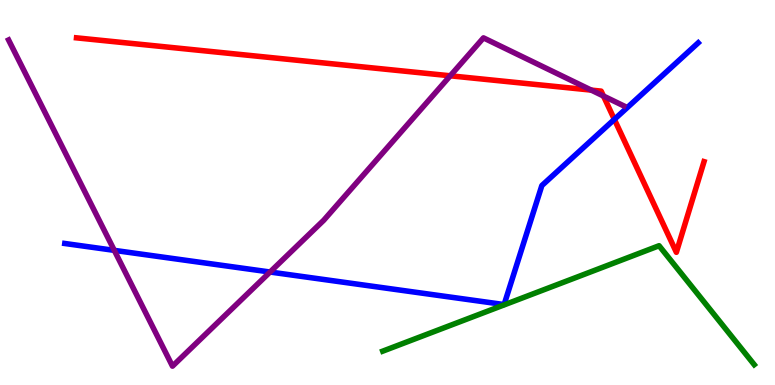[{'lines': ['blue', 'red'], 'intersections': [{'x': 7.93, 'y': 6.9}]}, {'lines': ['green', 'red'], 'intersections': []}, {'lines': ['purple', 'red'], 'intersections': [{'x': 5.81, 'y': 8.03}, {'x': 7.63, 'y': 7.66}, {'x': 7.79, 'y': 7.51}]}, {'lines': ['blue', 'green'], 'intersections': []}, {'lines': ['blue', 'purple'], 'intersections': [{'x': 1.47, 'y': 3.5}, {'x': 3.48, 'y': 2.93}]}, {'lines': ['green', 'purple'], 'intersections': []}]